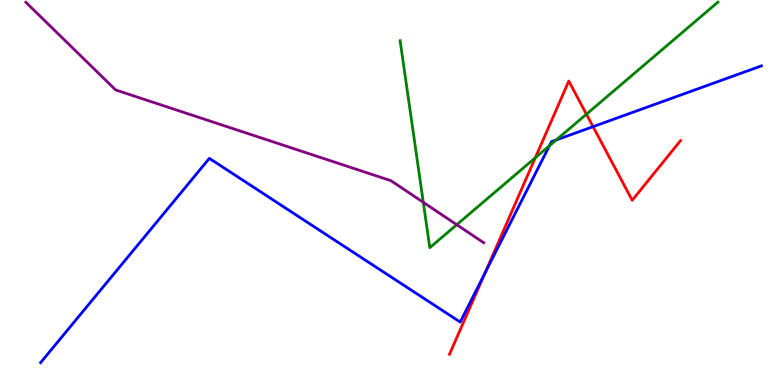[{'lines': ['blue', 'red'], 'intersections': [{'x': 6.26, 'y': 2.9}, {'x': 7.65, 'y': 6.71}]}, {'lines': ['green', 'red'], 'intersections': [{'x': 6.91, 'y': 5.9}, {'x': 7.57, 'y': 7.03}]}, {'lines': ['purple', 'red'], 'intersections': []}, {'lines': ['blue', 'green'], 'intersections': [{'x': 7.09, 'y': 6.22}, {'x': 7.18, 'y': 6.36}]}, {'lines': ['blue', 'purple'], 'intersections': []}, {'lines': ['green', 'purple'], 'intersections': [{'x': 5.46, 'y': 4.75}, {'x': 5.89, 'y': 4.16}]}]